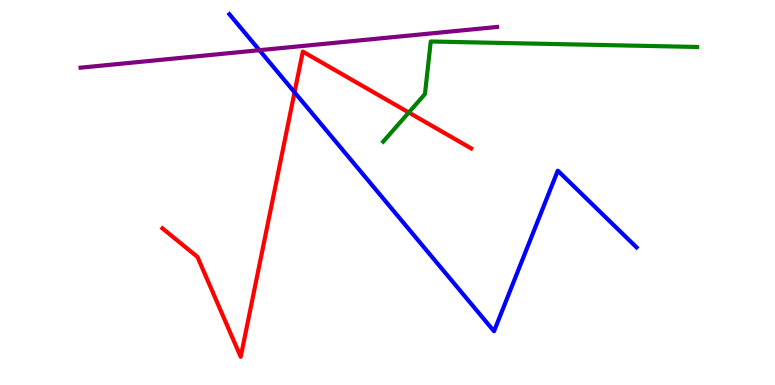[{'lines': ['blue', 'red'], 'intersections': [{'x': 3.8, 'y': 7.6}]}, {'lines': ['green', 'red'], 'intersections': [{'x': 5.27, 'y': 7.08}]}, {'lines': ['purple', 'red'], 'intersections': []}, {'lines': ['blue', 'green'], 'intersections': []}, {'lines': ['blue', 'purple'], 'intersections': [{'x': 3.35, 'y': 8.7}]}, {'lines': ['green', 'purple'], 'intersections': []}]